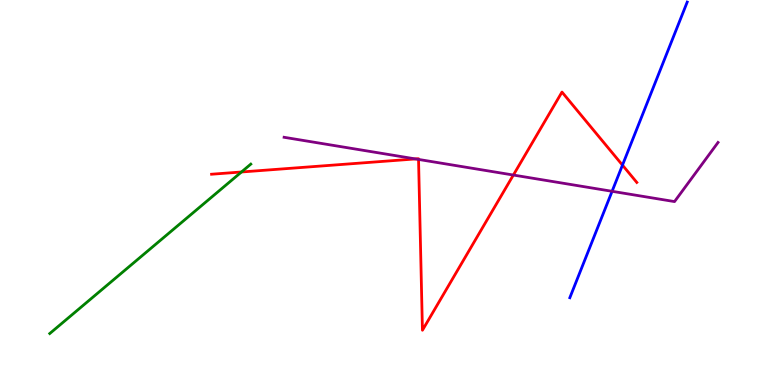[{'lines': ['blue', 'red'], 'intersections': [{'x': 8.03, 'y': 5.71}]}, {'lines': ['green', 'red'], 'intersections': [{'x': 3.12, 'y': 5.53}]}, {'lines': ['purple', 'red'], 'intersections': [{'x': 5.36, 'y': 5.87}, {'x': 5.4, 'y': 5.86}, {'x': 6.62, 'y': 5.45}]}, {'lines': ['blue', 'green'], 'intersections': []}, {'lines': ['blue', 'purple'], 'intersections': [{'x': 7.9, 'y': 5.03}]}, {'lines': ['green', 'purple'], 'intersections': []}]